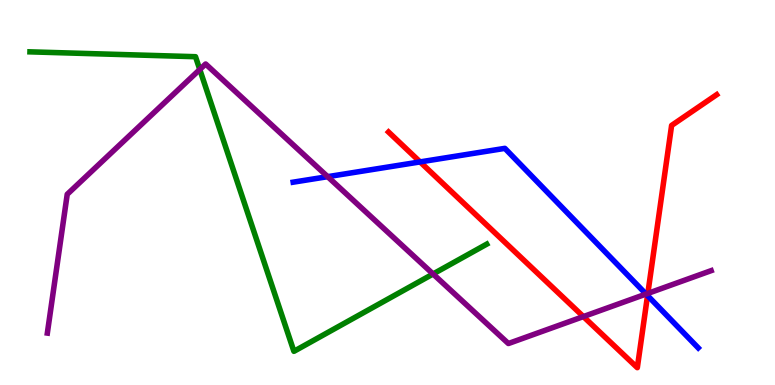[{'lines': ['blue', 'red'], 'intersections': [{'x': 5.42, 'y': 5.79}, {'x': 8.36, 'y': 2.32}]}, {'lines': ['green', 'red'], 'intersections': []}, {'lines': ['purple', 'red'], 'intersections': [{'x': 7.53, 'y': 1.78}, {'x': 8.36, 'y': 2.38}]}, {'lines': ['blue', 'green'], 'intersections': []}, {'lines': ['blue', 'purple'], 'intersections': [{'x': 4.23, 'y': 5.41}, {'x': 8.34, 'y': 2.36}]}, {'lines': ['green', 'purple'], 'intersections': [{'x': 2.58, 'y': 8.19}, {'x': 5.59, 'y': 2.88}]}]